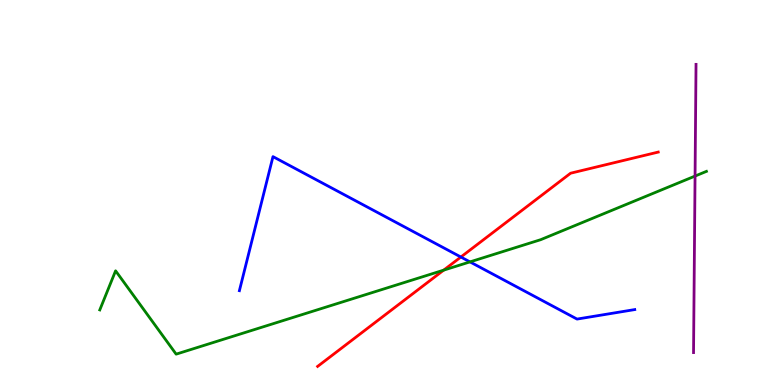[{'lines': ['blue', 'red'], 'intersections': [{'x': 5.95, 'y': 3.32}]}, {'lines': ['green', 'red'], 'intersections': [{'x': 5.72, 'y': 2.98}]}, {'lines': ['purple', 'red'], 'intersections': []}, {'lines': ['blue', 'green'], 'intersections': [{'x': 6.06, 'y': 3.2}]}, {'lines': ['blue', 'purple'], 'intersections': []}, {'lines': ['green', 'purple'], 'intersections': [{'x': 8.97, 'y': 5.43}]}]